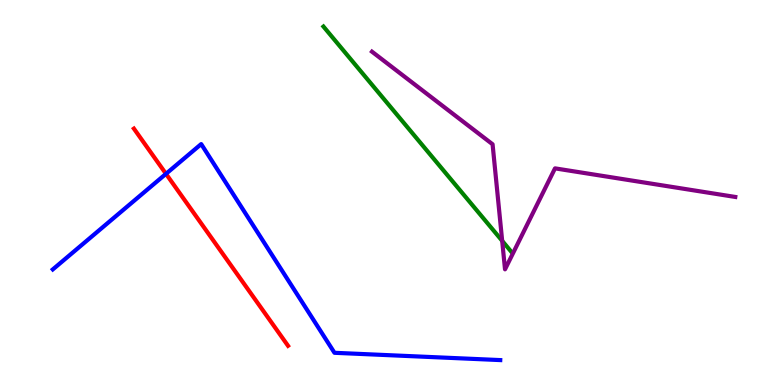[{'lines': ['blue', 'red'], 'intersections': [{'x': 2.14, 'y': 5.49}]}, {'lines': ['green', 'red'], 'intersections': []}, {'lines': ['purple', 'red'], 'intersections': []}, {'lines': ['blue', 'green'], 'intersections': []}, {'lines': ['blue', 'purple'], 'intersections': []}, {'lines': ['green', 'purple'], 'intersections': [{'x': 6.48, 'y': 3.74}]}]